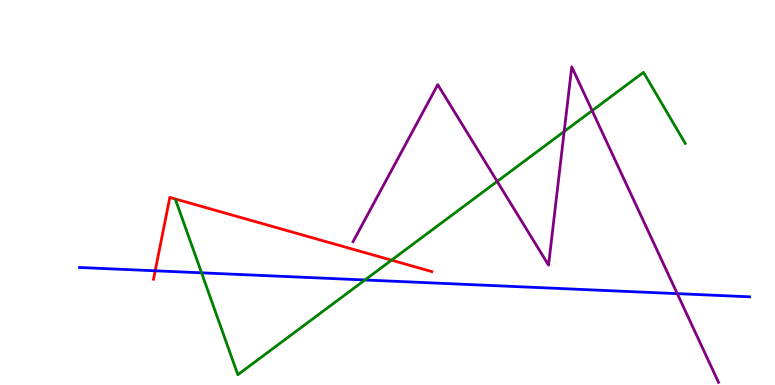[{'lines': ['blue', 'red'], 'intersections': [{'x': 2.0, 'y': 2.97}]}, {'lines': ['green', 'red'], 'intersections': [{'x': 5.05, 'y': 3.24}]}, {'lines': ['purple', 'red'], 'intersections': []}, {'lines': ['blue', 'green'], 'intersections': [{'x': 2.6, 'y': 2.91}, {'x': 4.71, 'y': 2.73}]}, {'lines': ['blue', 'purple'], 'intersections': [{'x': 8.74, 'y': 2.37}]}, {'lines': ['green', 'purple'], 'intersections': [{'x': 6.42, 'y': 5.29}, {'x': 7.28, 'y': 6.59}, {'x': 7.64, 'y': 7.13}]}]